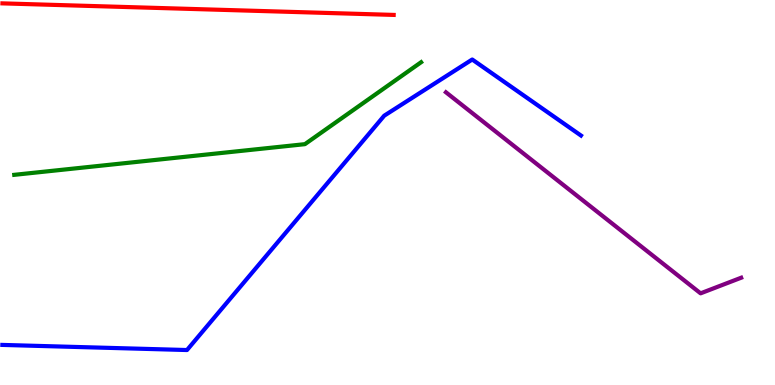[{'lines': ['blue', 'red'], 'intersections': []}, {'lines': ['green', 'red'], 'intersections': []}, {'lines': ['purple', 'red'], 'intersections': []}, {'lines': ['blue', 'green'], 'intersections': []}, {'lines': ['blue', 'purple'], 'intersections': []}, {'lines': ['green', 'purple'], 'intersections': []}]